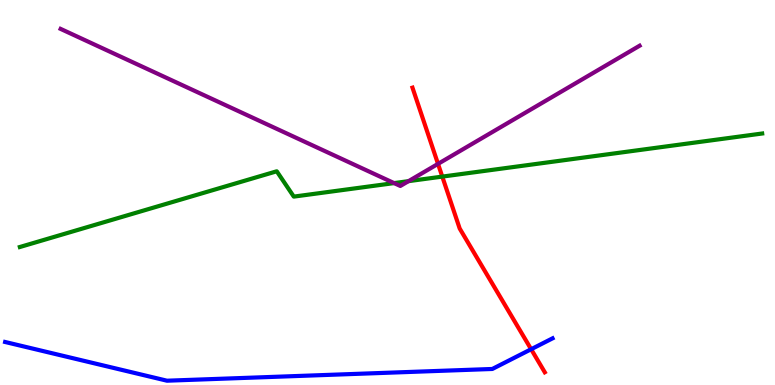[{'lines': ['blue', 'red'], 'intersections': [{'x': 6.85, 'y': 0.929}]}, {'lines': ['green', 'red'], 'intersections': [{'x': 5.71, 'y': 5.41}]}, {'lines': ['purple', 'red'], 'intersections': [{'x': 5.65, 'y': 5.74}]}, {'lines': ['blue', 'green'], 'intersections': []}, {'lines': ['blue', 'purple'], 'intersections': []}, {'lines': ['green', 'purple'], 'intersections': [{'x': 5.09, 'y': 5.24}, {'x': 5.27, 'y': 5.29}]}]